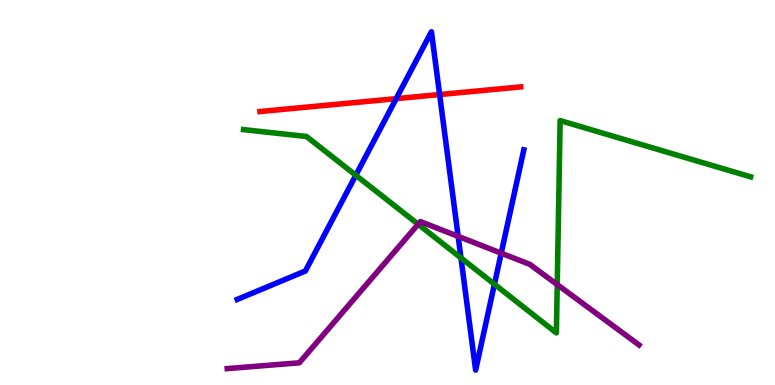[{'lines': ['blue', 'red'], 'intersections': [{'x': 5.11, 'y': 7.44}, {'x': 5.67, 'y': 7.54}]}, {'lines': ['green', 'red'], 'intersections': []}, {'lines': ['purple', 'red'], 'intersections': []}, {'lines': ['blue', 'green'], 'intersections': [{'x': 4.59, 'y': 5.45}, {'x': 5.95, 'y': 3.3}, {'x': 6.38, 'y': 2.62}]}, {'lines': ['blue', 'purple'], 'intersections': [{'x': 5.91, 'y': 3.86}, {'x': 6.47, 'y': 3.42}]}, {'lines': ['green', 'purple'], 'intersections': [{'x': 5.4, 'y': 4.18}, {'x': 7.19, 'y': 2.61}]}]